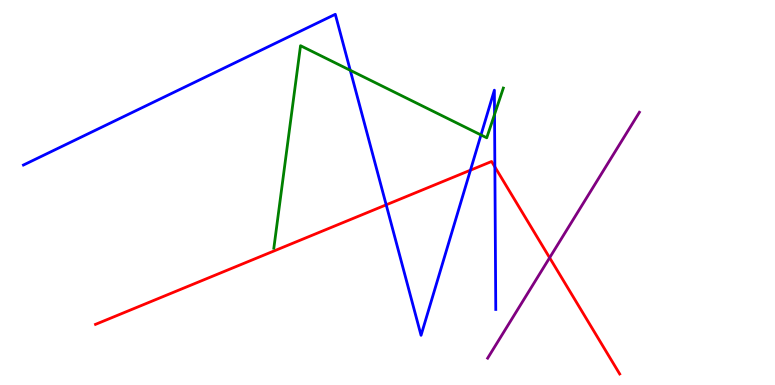[{'lines': ['blue', 'red'], 'intersections': [{'x': 4.98, 'y': 4.68}, {'x': 6.07, 'y': 5.58}, {'x': 6.39, 'y': 5.66}]}, {'lines': ['green', 'red'], 'intersections': []}, {'lines': ['purple', 'red'], 'intersections': [{'x': 7.09, 'y': 3.31}]}, {'lines': ['blue', 'green'], 'intersections': [{'x': 4.52, 'y': 8.17}, {'x': 6.21, 'y': 6.49}, {'x': 6.38, 'y': 7.03}]}, {'lines': ['blue', 'purple'], 'intersections': []}, {'lines': ['green', 'purple'], 'intersections': []}]